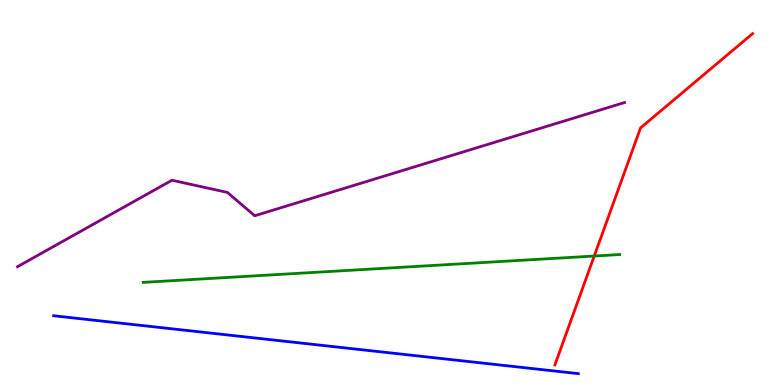[{'lines': ['blue', 'red'], 'intersections': []}, {'lines': ['green', 'red'], 'intersections': [{'x': 7.67, 'y': 3.35}]}, {'lines': ['purple', 'red'], 'intersections': []}, {'lines': ['blue', 'green'], 'intersections': []}, {'lines': ['blue', 'purple'], 'intersections': []}, {'lines': ['green', 'purple'], 'intersections': []}]